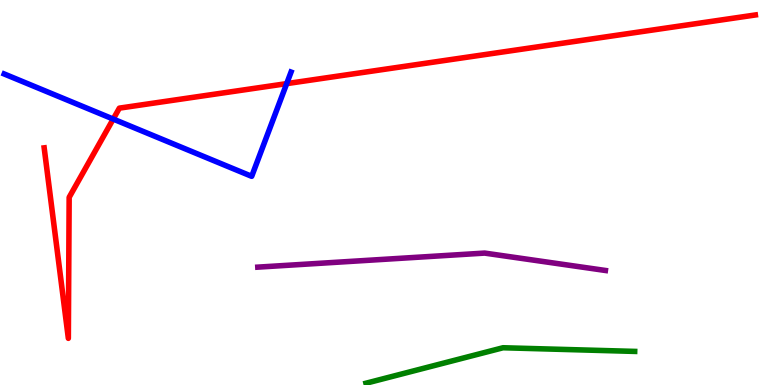[{'lines': ['blue', 'red'], 'intersections': [{'x': 1.46, 'y': 6.91}, {'x': 3.7, 'y': 7.83}]}, {'lines': ['green', 'red'], 'intersections': []}, {'lines': ['purple', 'red'], 'intersections': []}, {'lines': ['blue', 'green'], 'intersections': []}, {'lines': ['blue', 'purple'], 'intersections': []}, {'lines': ['green', 'purple'], 'intersections': []}]